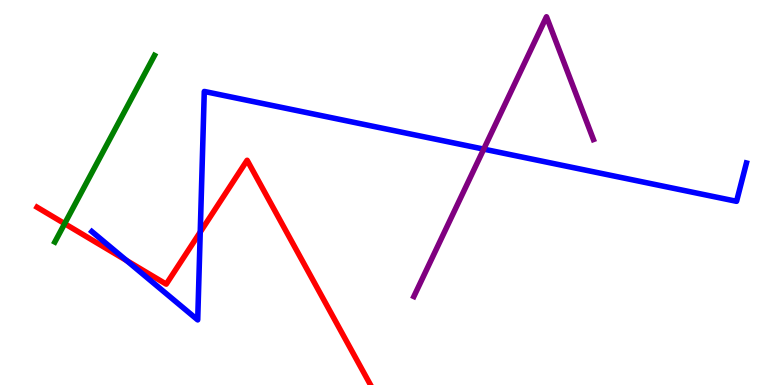[{'lines': ['blue', 'red'], 'intersections': [{'x': 1.63, 'y': 3.23}, {'x': 2.58, 'y': 3.97}]}, {'lines': ['green', 'red'], 'intersections': [{'x': 0.834, 'y': 4.19}]}, {'lines': ['purple', 'red'], 'intersections': []}, {'lines': ['blue', 'green'], 'intersections': []}, {'lines': ['blue', 'purple'], 'intersections': [{'x': 6.24, 'y': 6.13}]}, {'lines': ['green', 'purple'], 'intersections': []}]